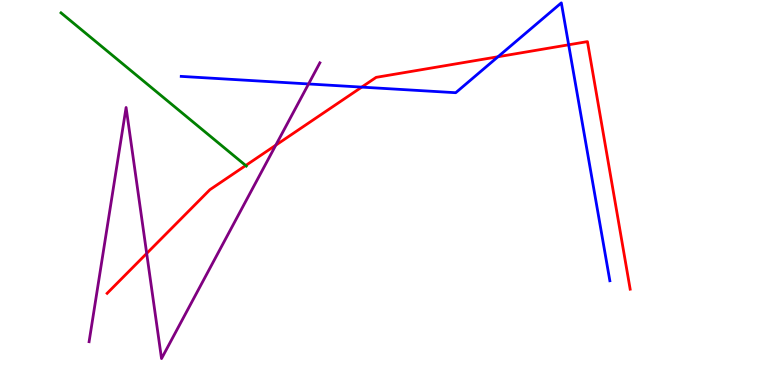[{'lines': ['blue', 'red'], 'intersections': [{'x': 4.67, 'y': 7.74}, {'x': 6.43, 'y': 8.53}, {'x': 7.34, 'y': 8.84}]}, {'lines': ['green', 'red'], 'intersections': [{'x': 3.17, 'y': 5.7}]}, {'lines': ['purple', 'red'], 'intersections': [{'x': 1.89, 'y': 3.42}, {'x': 3.56, 'y': 6.23}]}, {'lines': ['blue', 'green'], 'intersections': []}, {'lines': ['blue', 'purple'], 'intersections': [{'x': 3.98, 'y': 7.82}]}, {'lines': ['green', 'purple'], 'intersections': []}]